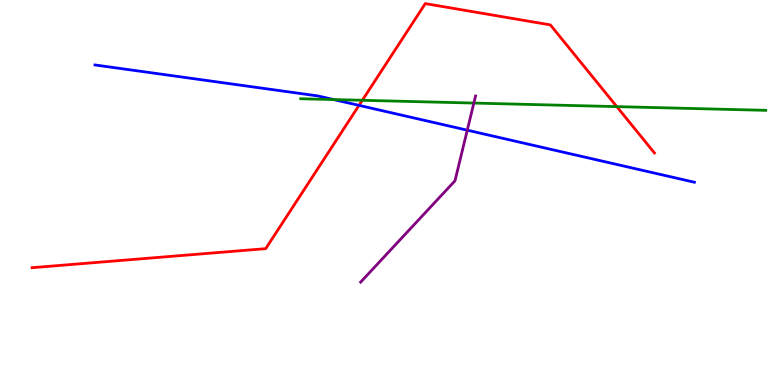[{'lines': ['blue', 'red'], 'intersections': [{'x': 4.63, 'y': 7.26}]}, {'lines': ['green', 'red'], 'intersections': [{'x': 4.68, 'y': 7.4}, {'x': 7.96, 'y': 7.23}]}, {'lines': ['purple', 'red'], 'intersections': []}, {'lines': ['blue', 'green'], 'intersections': [{'x': 4.31, 'y': 7.41}]}, {'lines': ['blue', 'purple'], 'intersections': [{'x': 6.03, 'y': 6.62}]}, {'lines': ['green', 'purple'], 'intersections': [{'x': 6.11, 'y': 7.32}]}]